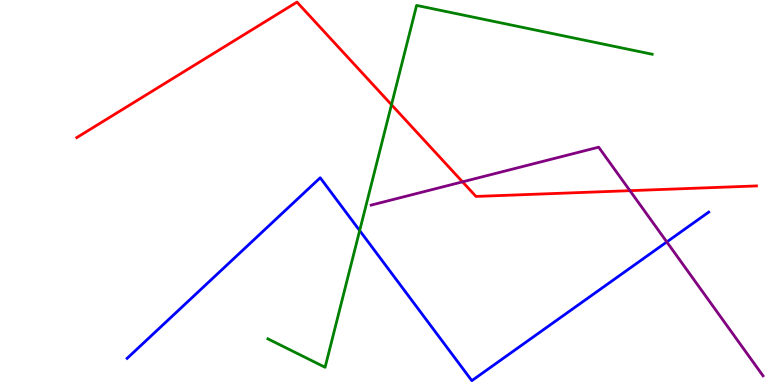[{'lines': ['blue', 'red'], 'intersections': []}, {'lines': ['green', 'red'], 'intersections': [{'x': 5.05, 'y': 7.28}]}, {'lines': ['purple', 'red'], 'intersections': [{'x': 5.97, 'y': 5.28}, {'x': 8.13, 'y': 5.05}]}, {'lines': ['blue', 'green'], 'intersections': [{'x': 4.64, 'y': 4.01}]}, {'lines': ['blue', 'purple'], 'intersections': [{'x': 8.6, 'y': 3.72}]}, {'lines': ['green', 'purple'], 'intersections': []}]